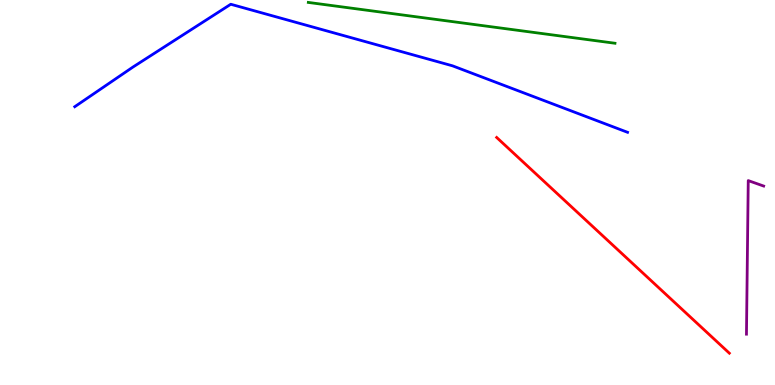[{'lines': ['blue', 'red'], 'intersections': []}, {'lines': ['green', 'red'], 'intersections': []}, {'lines': ['purple', 'red'], 'intersections': []}, {'lines': ['blue', 'green'], 'intersections': []}, {'lines': ['blue', 'purple'], 'intersections': []}, {'lines': ['green', 'purple'], 'intersections': []}]